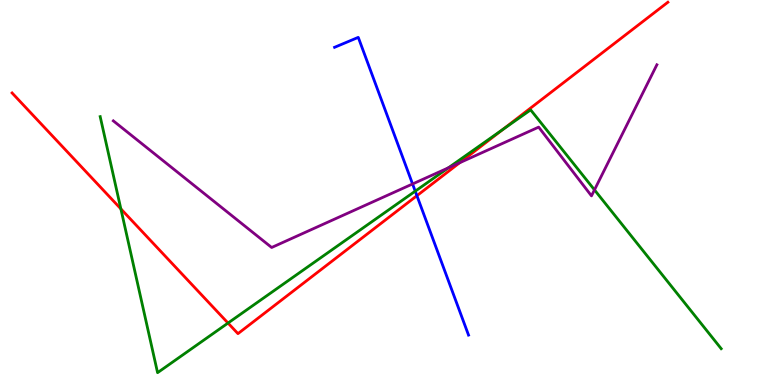[{'lines': ['blue', 'red'], 'intersections': [{'x': 5.38, 'y': 4.92}]}, {'lines': ['green', 'red'], 'intersections': [{'x': 1.56, 'y': 4.57}, {'x': 2.94, 'y': 1.61}, {'x': 6.49, 'y': 6.64}]}, {'lines': ['purple', 'red'], 'intersections': [{'x': 5.93, 'y': 5.77}]}, {'lines': ['blue', 'green'], 'intersections': [{'x': 5.36, 'y': 5.03}]}, {'lines': ['blue', 'purple'], 'intersections': [{'x': 5.32, 'y': 5.22}]}, {'lines': ['green', 'purple'], 'intersections': [{'x': 5.79, 'y': 5.64}, {'x': 7.67, 'y': 5.07}]}]